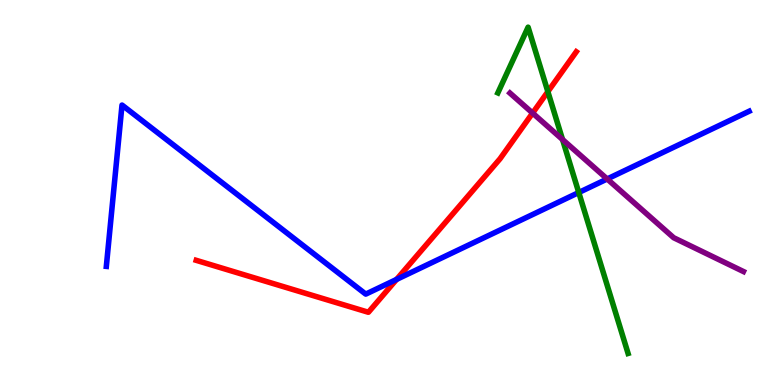[{'lines': ['blue', 'red'], 'intersections': [{'x': 5.12, 'y': 2.74}]}, {'lines': ['green', 'red'], 'intersections': [{'x': 7.07, 'y': 7.62}]}, {'lines': ['purple', 'red'], 'intersections': [{'x': 6.87, 'y': 7.06}]}, {'lines': ['blue', 'green'], 'intersections': [{'x': 7.47, 'y': 5.0}]}, {'lines': ['blue', 'purple'], 'intersections': [{'x': 7.83, 'y': 5.35}]}, {'lines': ['green', 'purple'], 'intersections': [{'x': 7.26, 'y': 6.38}]}]